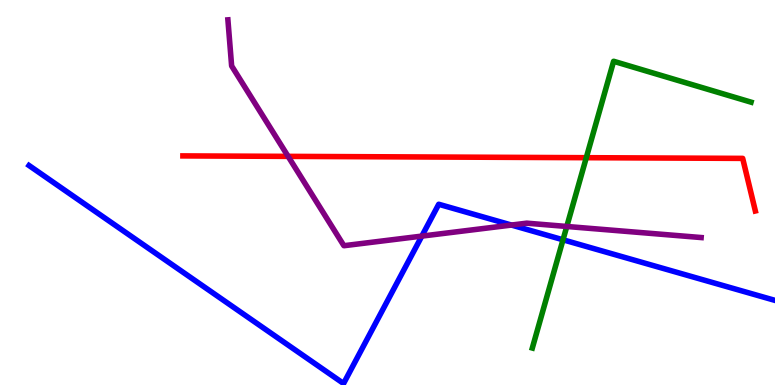[{'lines': ['blue', 'red'], 'intersections': []}, {'lines': ['green', 'red'], 'intersections': [{'x': 7.56, 'y': 5.9}]}, {'lines': ['purple', 'red'], 'intersections': [{'x': 3.72, 'y': 5.94}]}, {'lines': ['blue', 'green'], 'intersections': [{'x': 7.26, 'y': 3.77}]}, {'lines': ['blue', 'purple'], 'intersections': [{'x': 5.44, 'y': 3.87}, {'x': 6.6, 'y': 4.15}]}, {'lines': ['green', 'purple'], 'intersections': [{'x': 7.31, 'y': 4.12}]}]